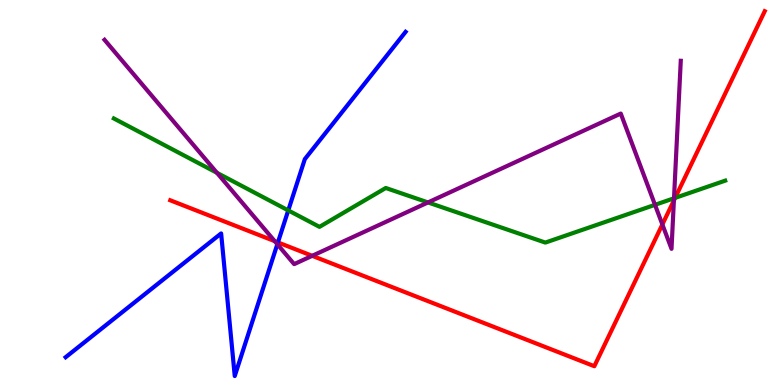[{'lines': ['blue', 'red'], 'intersections': [{'x': 3.59, 'y': 3.7}]}, {'lines': ['green', 'red'], 'intersections': [{'x': 8.71, 'y': 4.86}]}, {'lines': ['purple', 'red'], 'intersections': [{'x': 3.54, 'y': 3.74}, {'x': 4.03, 'y': 3.36}, {'x': 8.55, 'y': 4.17}, {'x': 8.7, 'y': 4.79}]}, {'lines': ['blue', 'green'], 'intersections': [{'x': 3.72, 'y': 4.54}]}, {'lines': ['blue', 'purple'], 'intersections': [{'x': 3.58, 'y': 3.66}]}, {'lines': ['green', 'purple'], 'intersections': [{'x': 2.8, 'y': 5.51}, {'x': 5.52, 'y': 4.74}, {'x': 8.45, 'y': 4.68}, {'x': 8.7, 'y': 4.85}]}]